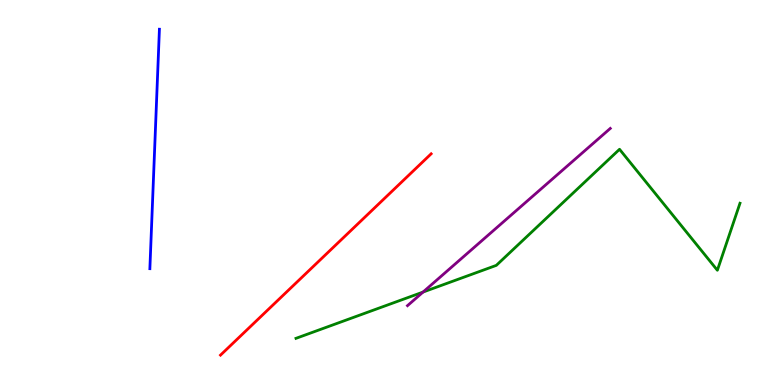[{'lines': ['blue', 'red'], 'intersections': []}, {'lines': ['green', 'red'], 'intersections': []}, {'lines': ['purple', 'red'], 'intersections': []}, {'lines': ['blue', 'green'], 'intersections': []}, {'lines': ['blue', 'purple'], 'intersections': []}, {'lines': ['green', 'purple'], 'intersections': [{'x': 5.46, 'y': 2.41}]}]